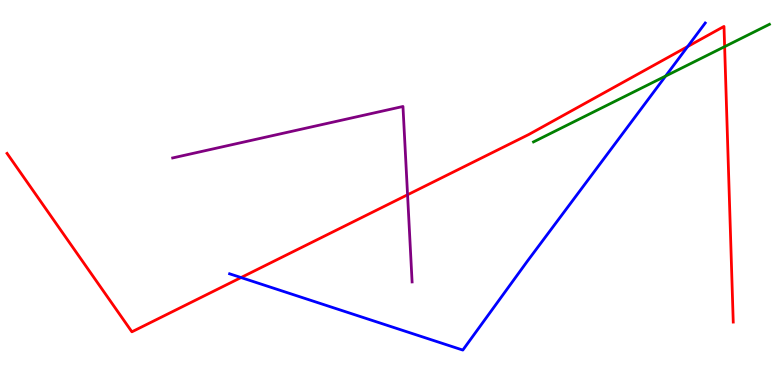[{'lines': ['blue', 'red'], 'intersections': [{'x': 3.11, 'y': 2.79}, {'x': 8.87, 'y': 8.79}]}, {'lines': ['green', 'red'], 'intersections': [{'x': 9.35, 'y': 8.79}]}, {'lines': ['purple', 'red'], 'intersections': [{'x': 5.26, 'y': 4.94}]}, {'lines': ['blue', 'green'], 'intersections': [{'x': 8.59, 'y': 8.02}]}, {'lines': ['blue', 'purple'], 'intersections': []}, {'lines': ['green', 'purple'], 'intersections': []}]